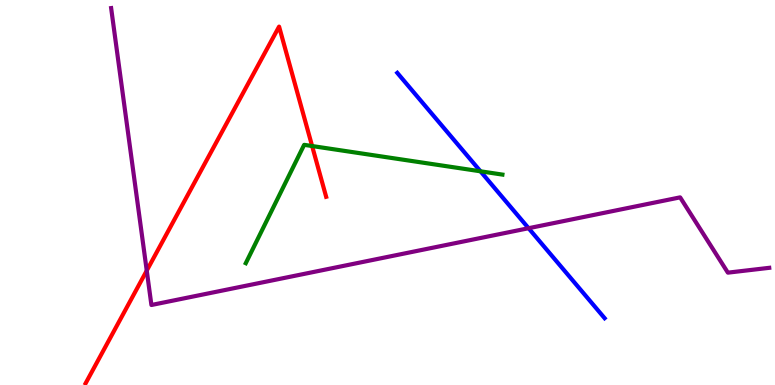[{'lines': ['blue', 'red'], 'intersections': []}, {'lines': ['green', 'red'], 'intersections': [{'x': 4.03, 'y': 6.21}]}, {'lines': ['purple', 'red'], 'intersections': [{'x': 1.89, 'y': 2.97}]}, {'lines': ['blue', 'green'], 'intersections': [{'x': 6.2, 'y': 5.55}]}, {'lines': ['blue', 'purple'], 'intersections': [{'x': 6.82, 'y': 4.07}]}, {'lines': ['green', 'purple'], 'intersections': []}]